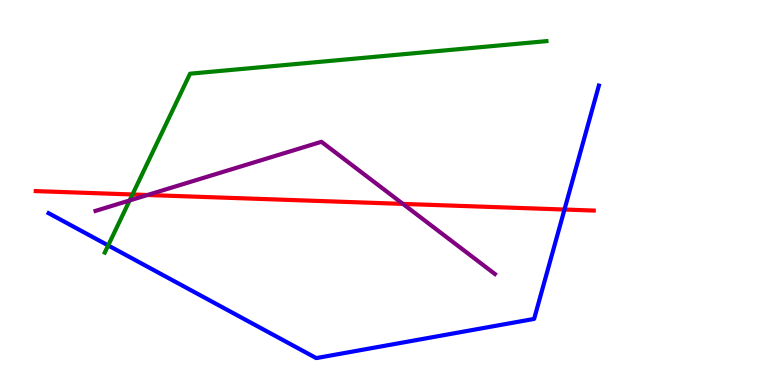[{'lines': ['blue', 'red'], 'intersections': [{'x': 7.28, 'y': 4.56}]}, {'lines': ['green', 'red'], 'intersections': [{'x': 1.71, 'y': 4.95}]}, {'lines': ['purple', 'red'], 'intersections': [{'x': 1.9, 'y': 4.94}, {'x': 5.2, 'y': 4.7}]}, {'lines': ['blue', 'green'], 'intersections': [{'x': 1.4, 'y': 3.63}]}, {'lines': ['blue', 'purple'], 'intersections': []}, {'lines': ['green', 'purple'], 'intersections': [{'x': 1.67, 'y': 4.79}]}]